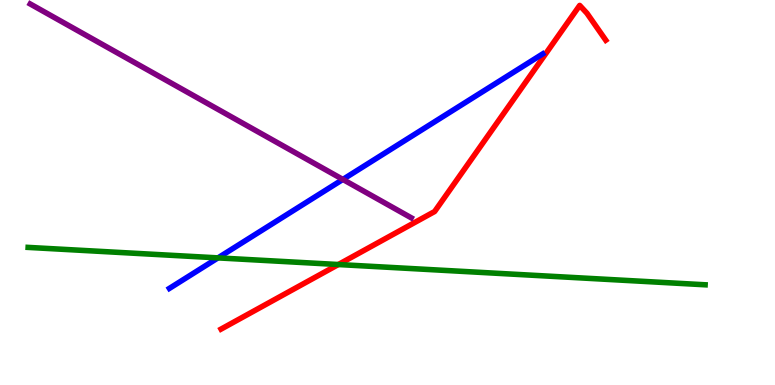[{'lines': ['blue', 'red'], 'intersections': []}, {'lines': ['green', 'red'], 'intersections': [{'x': 4.37, 'y': 3.13}]}, {'lines': ['purple', 'red'], 'intersections': []}, {'lines': ['blue', 'green'], 'intersections': [{'x': 2.81, 'y': 3.3}]}, {'lines': ['blue', 'purple'], 'intersections': [{'x': 4.42, 'y': 5.34}]}, {'lines': ['green', 'purple'], 'intersections': []}]